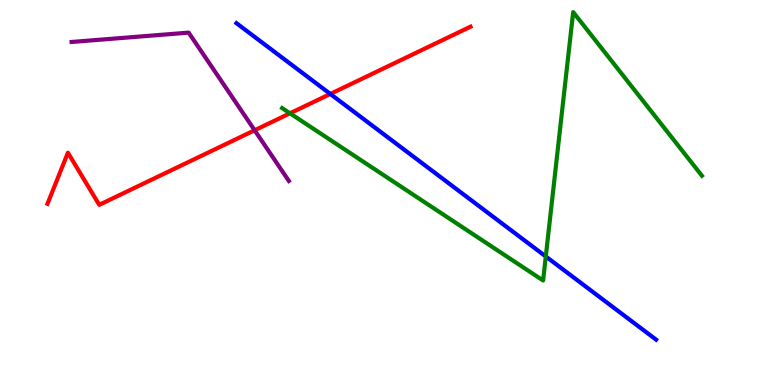[{'lines': ['blue', 'red'], 'intersections': [{'x': 4.26, 'y': 7.56}]}, {'lines': ['green', 'red'], 'intersections': [{'x': 3.74, 'y': 7.06}]}, {'lines': ['purple', 'red'], 'intersections': [{'x': 3.29, 'y': 6.62}]}, {'lines': ['blue', 'green'], 'intersections': [{'x': 7.04, 'y': 3.34}]}, {'lines': ['blue', 'purple'], 'intersections': []}, {'lines': ['green', 'purple'], 'intersections': []}]